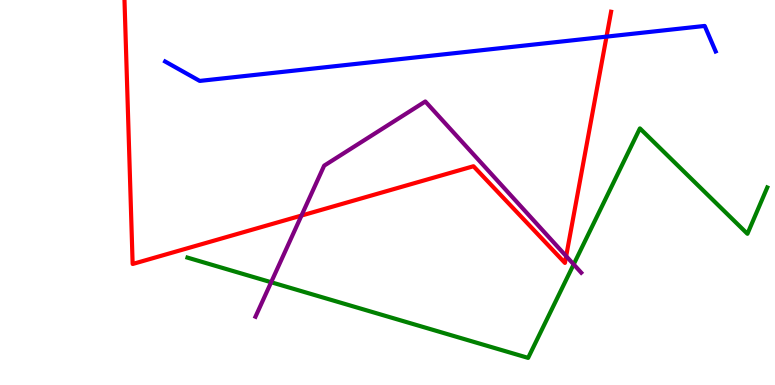[{'lines': ['blue', 'red'], 'intersections': [{'x': 7.83, 'y': 9.05}]}, {'lines': ['green', 'red'], 'intersections': []}, {'lines': ['purple', 'red'], 'intersections': [{'x': 3.89, 'y': 4.4}, {'x': 7.31, 'y': 3.35}]}, {'lines': ['blue', 'green'], 'intersections': []}, {'lines': ['blue', 'purple'], 'intersections': []}, {'lines': ['green', 'purple'], 'intersections': [{'x': 3.5, 'y': 2.67}, {'x': 7.4, 'y': 3.13}]}]